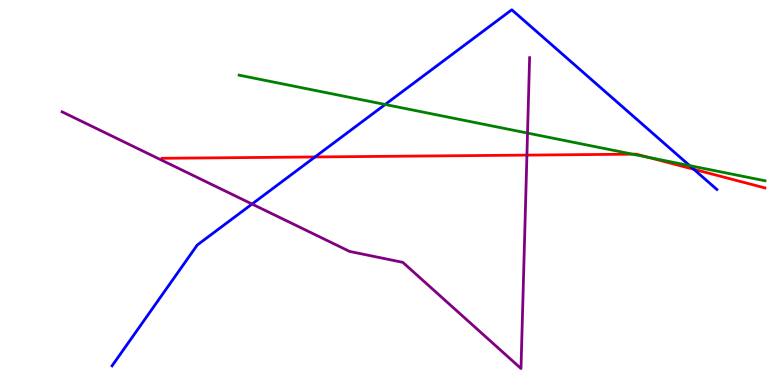[{'lines': ['blue', 'red'], 'intersections': [{'x': 4.06, 'y': 5.92}, {'x': 8.95, 'y': 5.6}]}, {'lines': ['green', 'red'], 'intersections': [{'x': 8.16, 'y': 6.0}, {'x': 8.36, 'y': 5.91}]}, {'lines': ['purple', 'red'], 'intersections': [{'x': 6.8, 'y': 5.97}]}, {'lines': ['blue', 'green'], 'intersections': [{'x': 4.97, 'y': 7.29}, {'x': 8.9, 'y': 5.7}]}, {'lines': ['blue', 'purple'], 'intersections': [{'x': 3.25, 'y': 4.7}]}, {'lines': ['green', 'purple'], 'intersections': [{'x': 6.81, 'y': 6.54}]}]